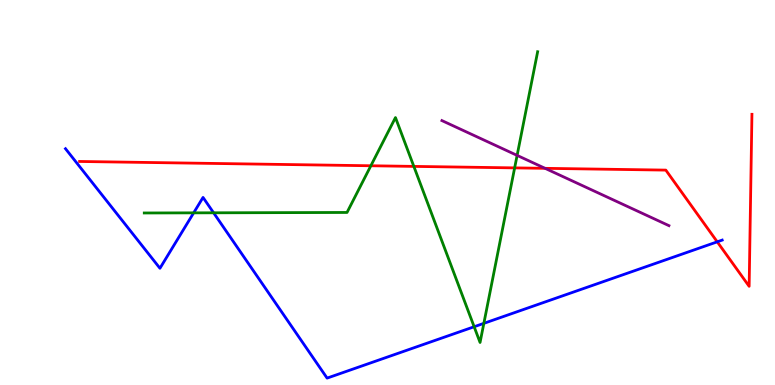[{'lines': ['blue', 'red'], 'intersections': [{'x': 9.25, 'y': 3.72}]}, {'lines': ['green', 'red'], 'intersections': [{'x': 4.79, 'y': 5.69}, {'x': 5.34, 'y': 5.68}, {'x': 6.64, 'y': 5.64}]}, {'lines': ['purple', 'red'], 'intersections': [{'x': 7.03, 'y': 5.63}]}, {'lines': ['blue', 'green'], 'intersections': [{'x': 2.5, 'y': 4.47}, {'x': 2.76, 'y': 4.47}, {'x': 6.12, 'y': 1.51}, {'x': 6.24, 'y': 1.6}]}, {'lines': ['blue', 'purple'], 'intersections': []}, {'lines': ['green', 'purple'], 'intersections': [{'x': 6.67, 'y': 5.96}]}]